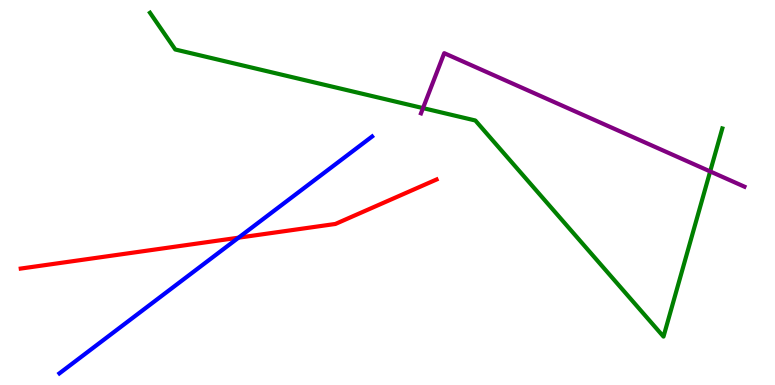[{'lines': ['blue', 'red'], 'intersections': [{'x': 3.08, 'y': 3.83}]}, {'lines': ['green', 'red'], 'intersections': []}, {'lines': ['purple', 'red'], 'intersections': []}, {'lines': ['blue', 'green'], 'intersections': []}, {'lines': ['blue', 'purple'], 'intersections': []}, {'lines': ['green', 'purple'], 'intersections': [{'x': 5.46, 'y': 7.19}, {'x': 9.16, 'y': 5.55}]}]